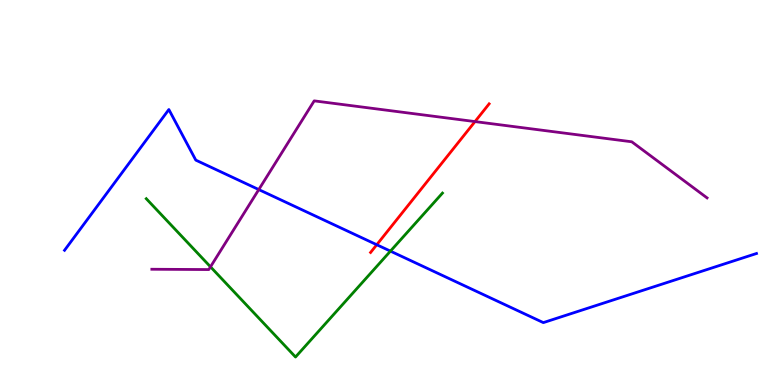[{'lines': ['blue', 'red'], 'intersections': [{'x': 4.86, 'y': 3.64}]}, {'lines': ['green', 'red'], 'intersections': []}, {'lines': ['purple', 'red'], 'intersections': [{'x': 6.13, 'y': 6.84}]}, {'lines': ['blue', 'green'], 'intersections': [{'x': 5.04, 'y': 3.48}]}, {'lines': ['blue', 'purple'], 'intersections': [{'x': 3.34, 'y': 5.08}]}, {'lines': ['green', 'purple'], 'intersections': [{'x': 2.72, 'y': 3.07}]}]